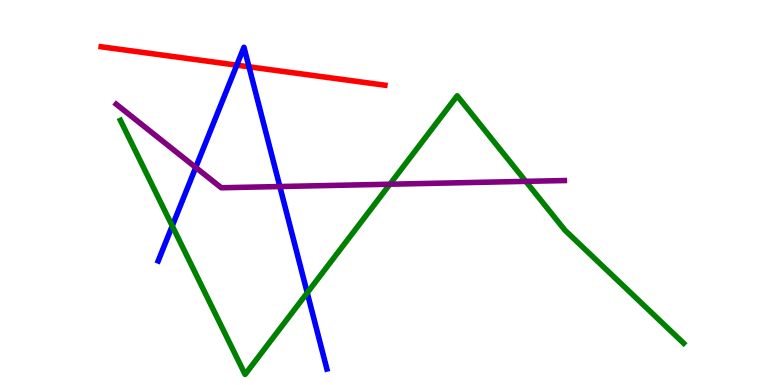[{'lines': ['blue', 'red'], 'intersections': [{'x': 3.06, 'y': 8.31}, {'x': 3.21, 'y': 8.26}]}, {'lines': ['green', 'red'], 'intersections': []}, {'lines': ['purple', 'red'], 'intersections': []}, {'lines': ['blue', 'green'], 'intersections': [{'x': 2.22, 'y': 4.13}, {'x': 3.96, 'y': 2.39}]}, {'lines': ['blue', 'purple'], 'intersections': [{'x': 2.53, 'y': 5.65}, {'x': 3.61, 'y': 5.15}]}, {'lines': ['green', 'purple'], 'intersections': [{'x': 5.03, 'y': 5.22}, {'x': 6.78, 'y': 5.29}]}]